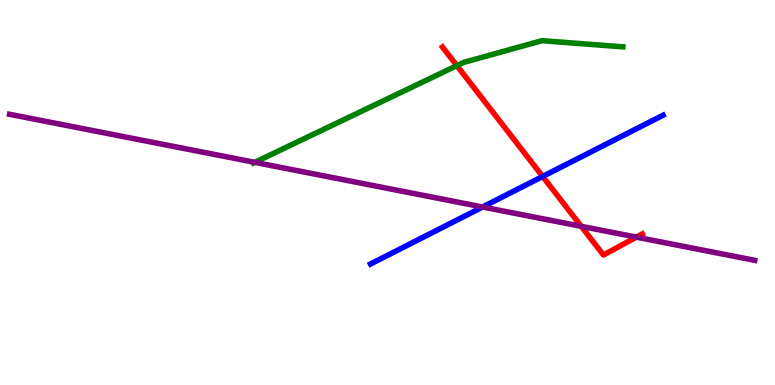[{'lines': ['blue', 'red'], 'intersections': [{'x': 7.0, 'y': 5.42}]}, {'lines': ['green', 'red'], 'intersections': [{'x': 5.9, 'y': 8.3}]}, {'lines': ['purple', 'red'], 'intersections': [{'x': 7.5, 'y': 4.12}, {'x': 8.21, 'y': 3.84}]}, {'lines': ['blue', 'green'], 'intersections': []}, {'lines': ['blue', 'purple'], 'intersections': [{'x': 6.23, 'y': 4.62}]}, {'lines': ['green', 'purple'], 'intersections': [{'x': 3.29, 'y': 5.78}]}]